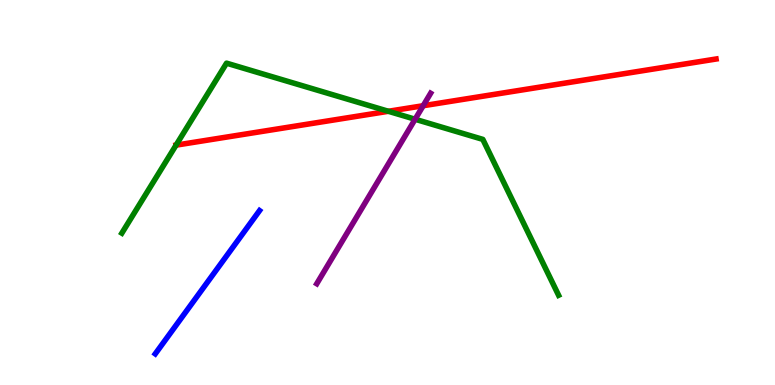[{'lines': ['blue', 'red'], 'intersections': []}, {'lines': ['green', 'red'], 'intersections': [{'x': 2.27, 'y': 6.23}, {'x': 5.01, 'y': 7.11}]}, {'lines': ['purple', 'red'], 'intersections': [{'x': 5.46, 'y': 7.25}]}, {'lines': ['blue', 'green'], 'intersections': []}, {'lines': ['blue', 'purple'], 'intersections': []}, {'lines': ['green', 'purple'], 'intersections': [{'x': 5.36, 'y': 6.9}]}]